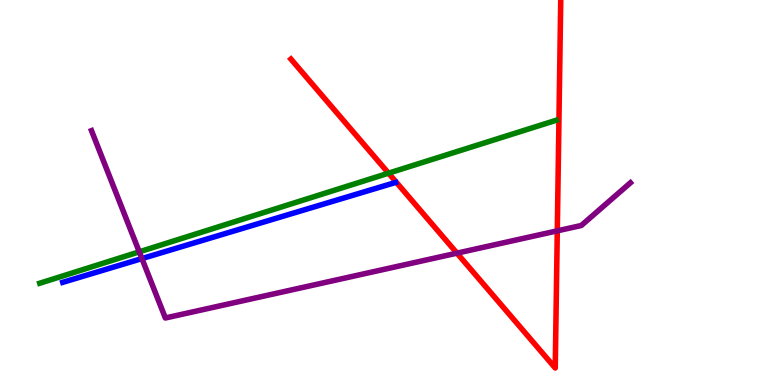[{'lines': ['blue', 'red'], 'intersections': []}, {'lines': ['green', 'red'], 'intersections': [{'x': 5.01, 'y': 5.5}]}, {'lines': ['purple', 'red'], 'intersections': [{'x': 5.9, 'y': 3.42}, {'x': 7.19, 'y': 4.0}]}, {'lines': ['blue', 'green'], 'intersections': []}, {'lines': ['blue', 'purple'], 'intersections': [{'x': 1.83, 'y': 3.28}]}, {'lines': ['green', 'purple'], 'intersections': [{'x': 1.8, 'y': 3.46}]}]